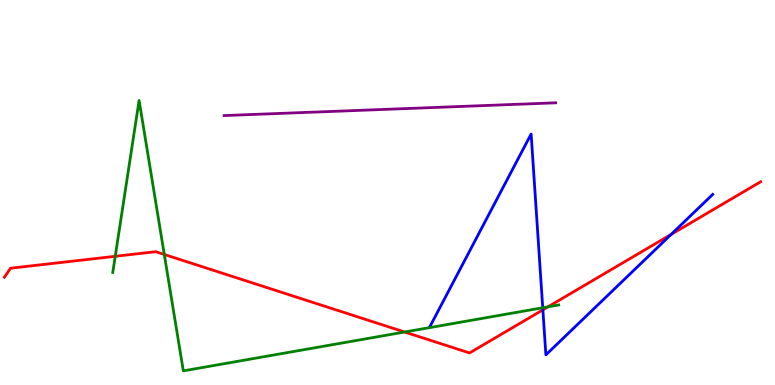[{'lines': ['blue', 'red'], 'intersections': [{'x': 7.0, 'y': 1.95}, {'x': 8.66, 'y': 3.91}]}, {'lines': ['green', 'red'], 'intersections': [{'x': 1.49, 'y': 3.34}, {'x': 2.12, 'y': 3.39}, {'x': 5.22, 'y': 1.38}, {'x': 7.07, 'y': 2.03}]}, {'lines': ['purple', 'red'], 'intersections': []}, {'lines': ['blue', 'green'], 'intersections': [{'x': 7.0, 'y': 2.01}]}, {'lines': ['blue', 'purple'], 'intersections': []}, {'lines': ['green', 'purple'], 'intersections': []}]